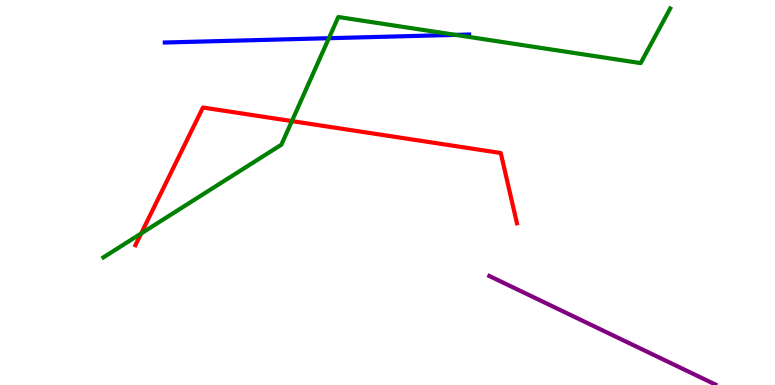[{'lines': ['blue', 'red'], 'intersections': []}, {'lines': ['green', 'red'], 'intersections': [{'x': 1.82, 'y': 3.94}, {'x': 3.77, 'y': 6.85}]}, {'lines': ['purple', 'red'], 'intersections': []}, {'lines': ['blue', 'green'], 'intersections': [{'x': 4.24, 'y': 9.01}, {'x': 5.88, 'y': 9.09}]}, {'lines': ['blue', 'purple'], 'intersections': []}, {'lines': ['green', 'purple'], 'intersections': []}]